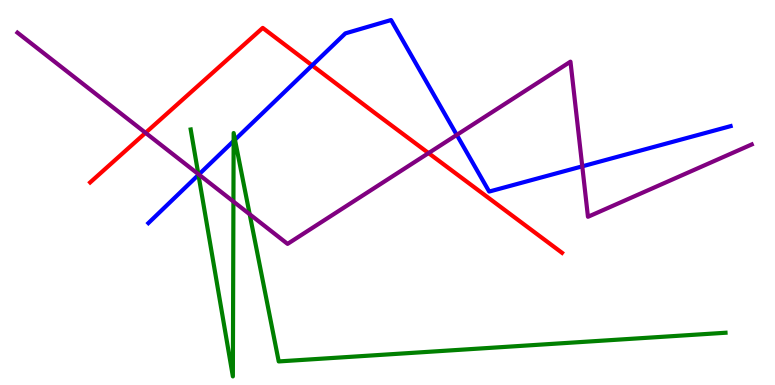[{'lines': ['blue', 'red'], 'intersections': [{'x': 4.03, 'y': 8.3}]}, {'lines': ['green', 'red'], 'intersections': []}, {'lines': ['purple', 'red'], 'intersections': [{'x': 1.88, 'y': 6.55}, {'x': 5.53, 'y': 6.02}]}, {'lines': ['blue', 'green'], 'intersections': [{'x': 2.56, 'y': 5.46}, {'x': 3.01, 'y': 6.34}, {'x': 3.03, 'y': 6.37}]}, {'lines': ['blue', 'purple'], 'intersections': [{'x': 2.57, 'y': 5.47}, {'x': 5.89, 'y': 6.5}, {'x': 7.51, 'y': 5.68}]}, {'lines': ['green', 'purple'], 'intersections': [{'x': 2.56, 'y': 5.48}, {'x': 3.01, 'y': 4.76}, {'x': 3.22, 'y': 4.43}]}]